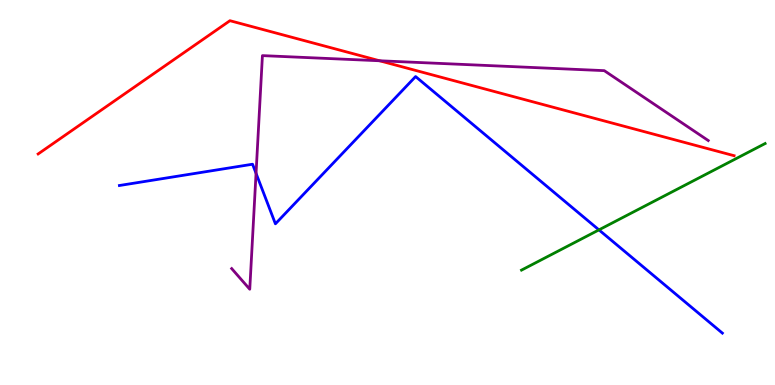[{'lines': ['blue', 'red'], 'intersections': []}, {'lines': ['green', 'red'], 'intersections': []}, {'lines': ['purple', 'red'], 'intersections': [{'x': 4.9, 'y': 8.42}]}, {'lines': ['blue', 'green'], 'intersections': [{'x': 7.73, 'y': 4.03}]}, {'lines': ['blue', 'purple'], 'intersections': [{'x': 3.3, 'y': 5.5}]}, {'lines': ['green', 'purple'], 'intersections': []}]